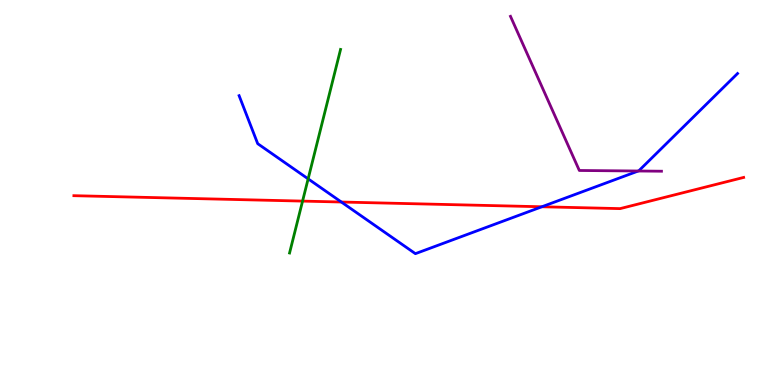[{'lines': ['blue', 'red'], 'intersections': [{'x': 4.4, 'y': 4.75}, {'x': 6.99, 'y': 4.63}]}, {'lines': ['green', 'red'], 'intersections': [{'x': 3.9, 'y': 4.78}]}, {'lines': ['purple', 'red'], 'intersections': []}, {'lines': ['blue', 'green'], 'intersections': [{'x': 3.98, 'y': 5.35}]}, {'lines': ['blue', 'purple'], 'intersections': [{'x': 8.24, 'y': 5.56}]}, {'lines': ['green', 'purple'], 'intersections': []}]